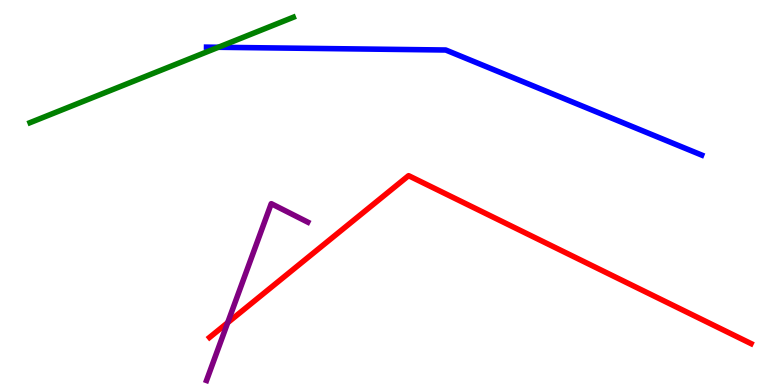[{'lines': ['blue', 'red'], 'intersections': []}, {'lines': ['green', 'red'], 'intersections': []}, {'lines': ['purple', 'red'], 'intersections': [{'x': 2.94, 'y': 1.62}]}, {'lines': ['blue', 'green'], 'intersections': [{'x': 2.82, 'y': 8.77}]}, {'lines': ['blue', 'purple'], 'intersections': []}, {'lines': ['green', 'purple'], 'intersections': []}]